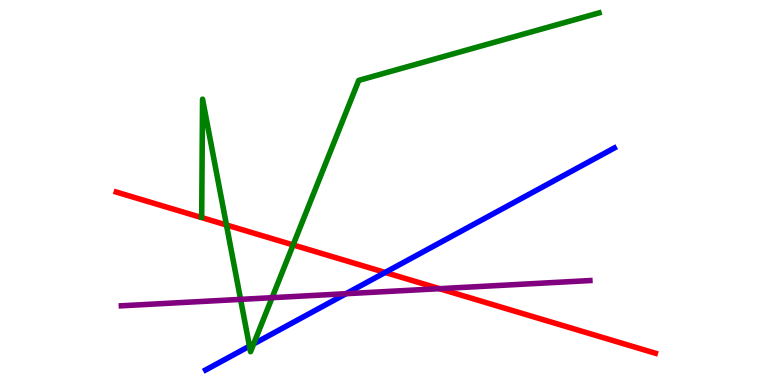[{'lines': ['blue', 'red'], 'intersections': [{'x': 4.97, 'y': 2.92}]}, {'lines': ['green', 'red'], 'intersections': [{'x': 2.92, 'y': 4.16}, {'x': 3.78, 'y': 3.64}]}, {'lines': ['purple', 'red'], 'intersections': [{'x': 5.67, 'y': 2.5}]}, {'lines': ['blue', 'green'], 'intersections': [{'x': 3.22, 'y': 1.01}, {'x': 3.27, 'y': 1.07}]}, {'lines': ['blue', 'purple'], 'intersections': [{'x': 4.47, 'y': 2.37}]}, {'lines': ['green', 'purple'], 'intersections': [{'x': 3.1, 'y': 2.22}, {'x': 3.51, 'y': 2.27}]}]